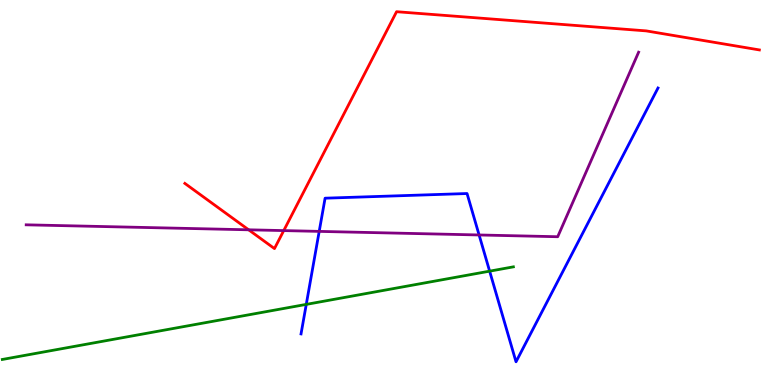[{'lines': ['blue', 'red'], 'intersections': []}, {'lines': ['green', 'red'], 'intersections': []}, {'lines': ['purple', 'red'], 'intersections': [{'x': 3.21, 'y': 4.03}, {'x': 3.66, 'y': 4.01}]}, {'lines': ['blue', 'green'], 'intersections': [{'x': 3.95, 'y': 2.09}, {'x': 6.32, 'y': 2.96}]}, {'lines': ['blue', 'purple'], 'intersections': [{'x': 4.12, 'y': 3.99}, {'x': 6.18, 'y': 3.9}]}, {'lines': ['green', 'purple'], 'intersections': []}]